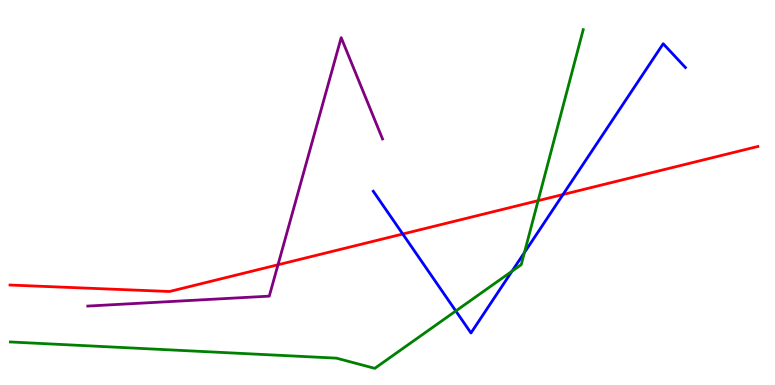[{'lines': ['blue', 'red'], 'intersections': [{'x': 5.2, 'y': 3.92}, {'x': 7.26, 'y': 4.95}]}, {'lines': ['green', 'red'], 'intersections': [{'x': 6.94, 'y': 4.79}]}, {'lines': ['purple', 'red'], 'intersections': [{'x': 3.59, 'y': 3.12}]}, {'lines': ['blue', 'green'], 'intersections': [{'x': 5.88, 'y': 1.92}, {'x': 6.61, 'y': 2.96}, {'x': 6.77, 'y': 3.44}]}, {'lines': ['blue', 'purple'], 'intersections': []}, {'lines': ['green', 'purple'], 'intersections': []}]